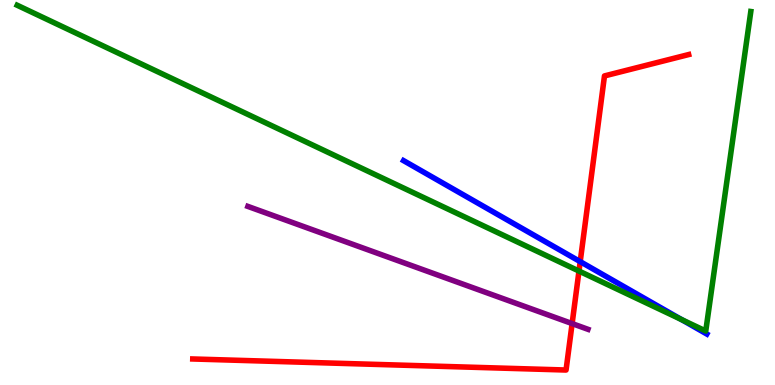[{'lines': ['blue', 'red'], 'intersections': [{'x': 7.49, 'y': 3.2}]}, {'lines': ['green', 'red'], 'intersections': [{'x': 7.47, 'y': 2.96}]}, {'lines': ['purple', 'red'], 'intersections': [{'x': 7.38, 'y': 1.6}]}, {'lines': ['blue', 'green'], 'intersections': [{'x': 8.79, 'y': 1.7}]}, {'lines': ['blue', 'purple'], 'intersections': []}, {'lines': ['green', 'purple'], 'intersections': []}]